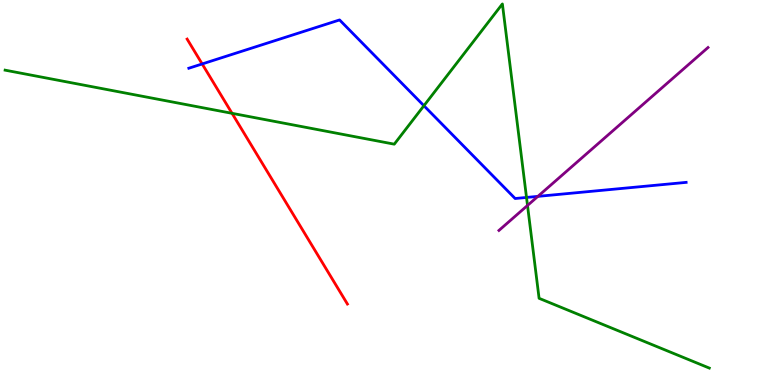[{'lines': ['blue', 'red'], 'intersections': [{'x': 2.61, 'y': 8.34}]}, {'lines': ['green', 'red'], 'intersections': [{'x': 2.99, 'y': 7.06}]}, {'lines': ['purple', 'red'], 'intersections': []}, {'lines': ['blue', 'green'], 'intersections': [{'x': 5.47, 'y': 7.25}, {'x': 6.79, 'y': 4.87}]}, {'lines': ['blue', 'purple'], 'intersections': [{'x': 6.94, 'y': 4.9}]}, {'lines': ['green', 'purple'], 'intersections': [{'x': 6.81, 'y': 4.66}]}]